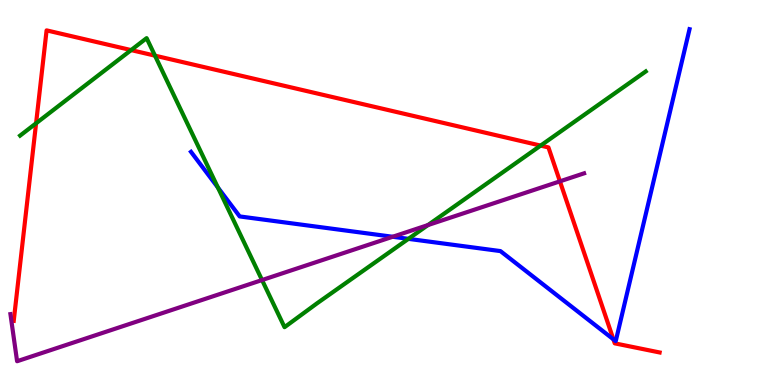[{'lines': ['blue', 'red'], 'intersections': [{'x': 7.91, 'y': 1.19}]}, {'lines': ['green', 'red'], 'intersections': [{'x': 0.466, 'y': 6.8}, {'x': 1.69, 'y': 8.7}, {'x': 2.0, 'y': 8.55}, {'x': 6.98, 'y': 6.22}]}, {'lines': ['purple', 'red'], 'intersections': [{'x': 7.22, 'y': 5.29}]}, {'lines': ['blue', 'green'], 'intersections': [{'x': 2.81, 'y': 5.13}, {'x': 5.27, 'y': 3.8}]}, {'lines': ['blue', 'purple'], 'intersections': [{'x': 5.07, 'y': 3.85}]}, {'lines': ['green', 'purple'], 'intersections': [{'x': 3.38, 'y': 2.73}, {'x': 5.52, 'y': 4.15}]}]